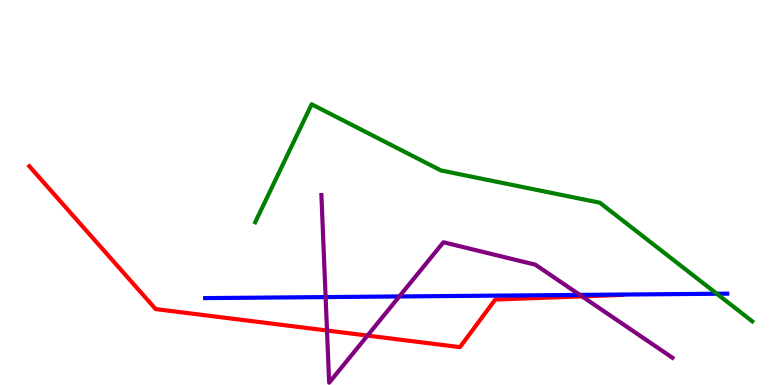[{'lines': ['blue', 'red'], 'intersections': []}, {'lines': ['green', 'red'], 'intersections': []}, {'lines': ['purple', 'red'], 'intersections': [{'x': 4.22, 'y': 1.42}, {'x': 4.74, 'y': 1.28}, {'x': 7.51, 'y': 2.3}]}, {'lines': ['blue', 'green'], 'intersections': [{'x': 9.25, 'y': 2.37}]}, {'lines': ['blue', 'purple'], 'intersections': [{'x': 4.2, 'y': 2.28}, {'x': 5.15, 'y': 2.3}, {'x': 7.48, 'y': 2.34}]}, {'lines': ['green', 'purple'], 'intersections': []}]